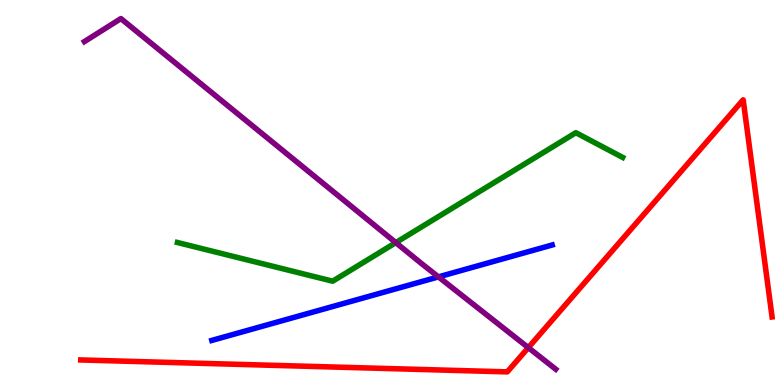[{'lines': ['blue', 'red'], 'intersections': []}, {'lines': ['green', 'red'], 'intersections': []}, {'lines': ['purple', 'red'], 'intersections': [{'x': 6.82, 'y': 0.971}]}, {'lines': ['blue', 'green'], 'intersections': []}, {'lines': ['blue', 'purple'], 'intersections': [{'x': 5.66, 'y': 2.81}]}, {'lines': ['green', 'purple'], 'intersections': [{'x': 5.11, 'y': 3.7}]}]